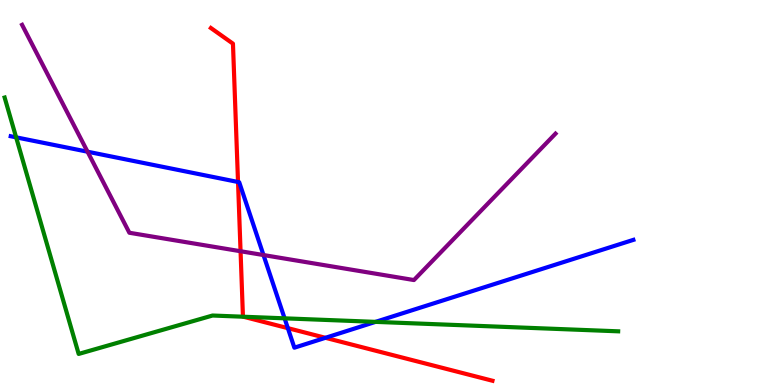[{'lines': ['blue', 'red'], 'intersections': [{'x': 3.07, 'y': 5.27}, {'x': 3.71, 'y': 1.48}, {'x': 4.2, 'y': 1.23}]}, {'lines': ['green', 'red'], 'intersections': [{'x': 3.14, 'y': 1.77}]}, {'lines': ['purple', 'red'], 'intersections': [{'x': 3.1, 'y': 3.47}]}, {'lines': ['blue', 'green'], 'intersections': [{'x': 0.208, 'y': 6.43}, {'x': 3.67, 'y': 1.73}, {'x': 4.85, 'y': 1.64}]}, {'lines': ['blue', 'purple'], 'intersections': [{'x': 1.13, 'y': 6.06}, {'x': 3.4, 'y': 3.38}]}, {'lines': ['green', 'purple'], 'intersections': []}]